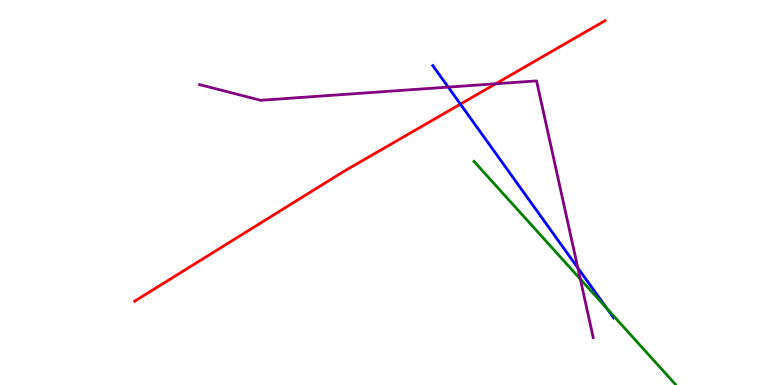[{'lines': ['blue', 'red'], 'intersections': [{'x': 5.94, 'y': 7.3}]}, {'lines': ['green', 'red'], 'intersections': []}, {'lines': ['purple', 'red'], 'intersections': [{'x': 6.4, 'y': 7.82}]}, {'lines': ['blue', 'green'], 'intersections': [{'x': 7.83, 'y': 1.98}]}, {'lines': ['blue', 'purple'], 'intersections': [{'x': 5.78, 'y': 7.74}, {'x': 7.46, 'y': 3.04}]}, {'lines': ['green', 'purple'], 'intersections': [{'x': 7.49, 'y': 2.75}]}]